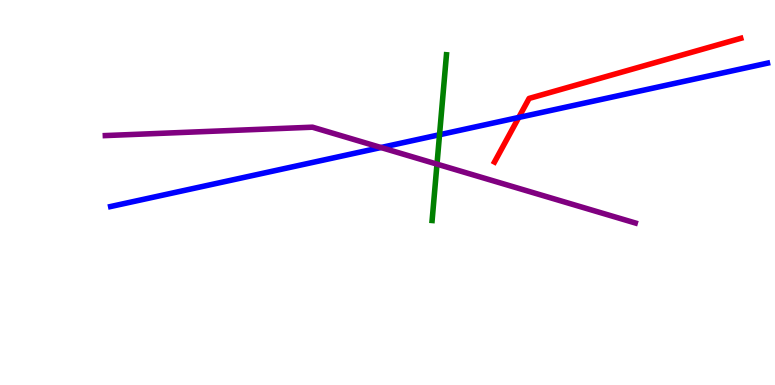[{'lines': ['blue', 'red'], 'intersections': [{'x': 6.69, 'y': 6.95}]}, {'lines': ['green', 'red'], 'intersections': []}, {'lines': ['purple', 'red'], 'intersections': []}, {'lines': ['blue', 'green'], 'intersections': [{'x': 5.67, 'y': 6.5}]}, {'lines': ['blue', 'purple'], 'intersections': [{'x': 4.92, 'y': 6.17}]}, {'lines': ['green', 'purple'], 'intersections': [{'x': 5.64, 'y': 5.74}]}]